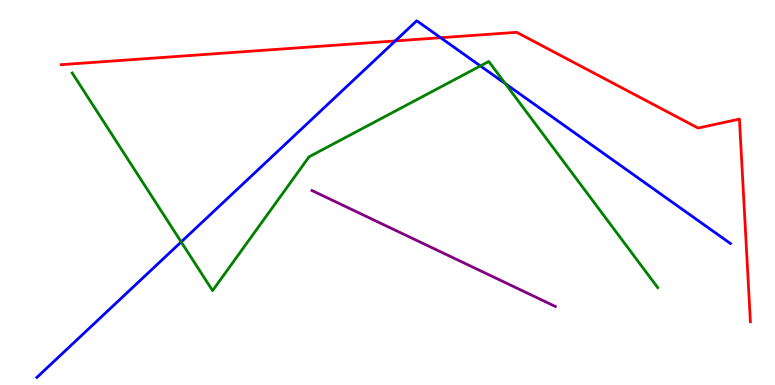[{'lines': ['blue', 'red'], 'intersections': [{'x': 5.1, 'y': 8.94}, {'x': 5.69, 'y': 9.02}]}, {'lines': ['green', 'red'], 'intersections': []}, {'lines': ['purple', 'red'], 'intersections': []}, {'lines': ['blue', 'green'], 'intersections': [{'x': 2.34, 'y': 3.72}, {'x': 6.2, 'y': 8.29}, {'x': 6.52, 'y': 7.83}]}, {'lines': ['blue', 'purple'], 'intersections': []}, {'lines': ['green', 'purple'], 'intersections': []}]